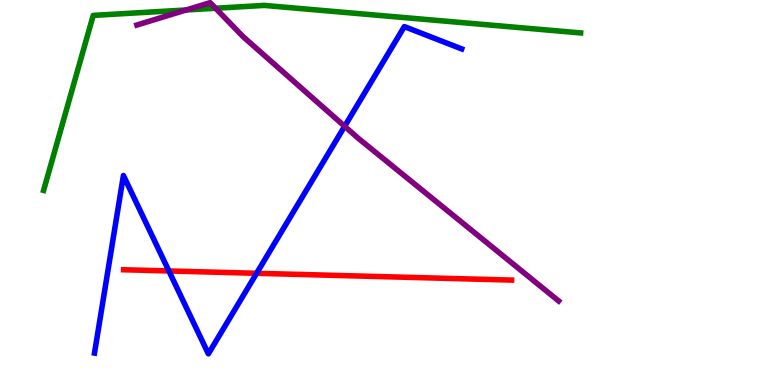[{'lines': ['blue', 'red'], 'intersections': [{'x': 2.18, 'y': 2.96}, {'x': 3.31, 'y': 2.9}]}, {'lines': ['green', 'red'], 'intersections': []}, {'lines': ['purple', 'red'], 'intersections': []}, {'lines': ['blue', 'green'], 'intersections': []}, {'lines': ['blue', 'purple'], 'intersections': [{'x': 4.45, 'y': 6.72}]}, {'lines': ['green', 'purple'], 'intersections': [{'x': 2.4, 'y': 9.74}, {'x': 2.78, 'y': 9.79}]}]